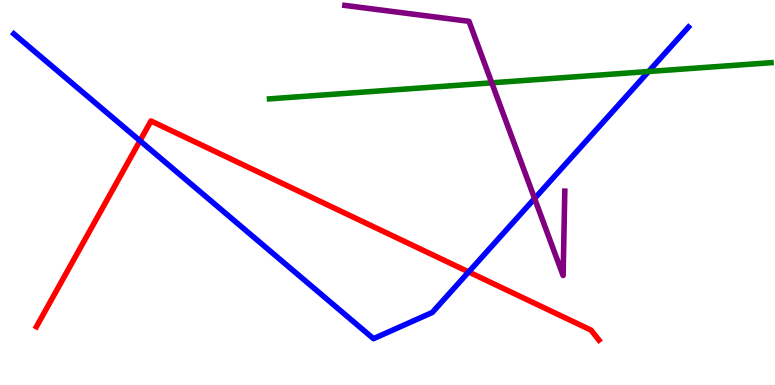[{'lines': ['blue', 'red'], 'intersections': [{'x': 1.81, 'y': 6.34}, {'x': 6.05, 'y': 2.94}]}, {'lines': ['green', 'red'], 'intersections': []}, {'lines': ['purple', 'red'], 'intersections': []}, {'lines': ['blue', 'green'], 'intersections': [{'x': 8.37, 'y': 8.14}]}, {'lines': ['blue', 'purple'], 'intersections': [{'x': 6.9, 'y': 4.84}]}, {'lines': ['green', 'purple'], 'intersections': [{'x': 6.35, 'y': 7.85}]}]